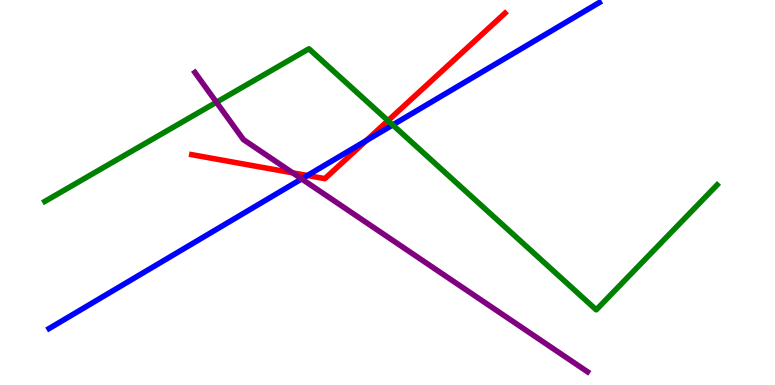[{'lines': ['blue', 'red'], 'intersections': [{'x': 3.97, 'y': 5.44}, {'x': 4.73, 'y': 6.35}]}, {'lines': ['green', 'red'], 'intersections': [{'x': 5.01, 'y': 6.87}]}, {'lines': ['purple', 'red'], 'intersections': [{'x': 3.78, 'y': 5.51}]}, {'lines': ['blue', 'green'], 'intersections': [{'x': 5.07, 'y': 6.75}]}, {'lines': ['blue', 'purple'], 'intersections': [{'x': 3.89, 'y': 5.35}]}, {'lines': ['green', 'purple'], 'intersections': [{'x': 2.79, 'y': 7.34}]}]